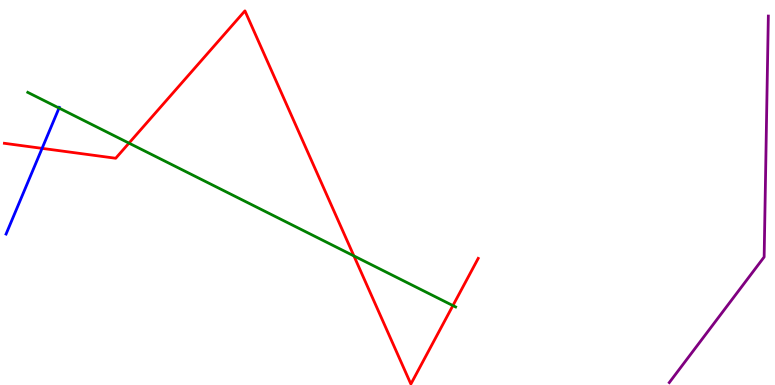[{'lines': ['blue', 'red'], 'intersections': [{'x': 0.543, 'y': 6.15}]}, {'lines': ['green', 'red'], 'intersections': [{'x': 1.66, 'y': 6.28}, {'x': 4.57, 'y': 3.35}, {'x': 5.84, 'y': 2.06}]}, {'lines': ['purple', 'red'], 'intersections': []}, {'lines': ['blue', 'green'], 'intersections': [{'x': 0.762, 'y': 7.19}]}, {'lines': ['blue', 'purple'], 'intersections': []}, {'lines': ['green', 'purple'], 'intersections': []}]